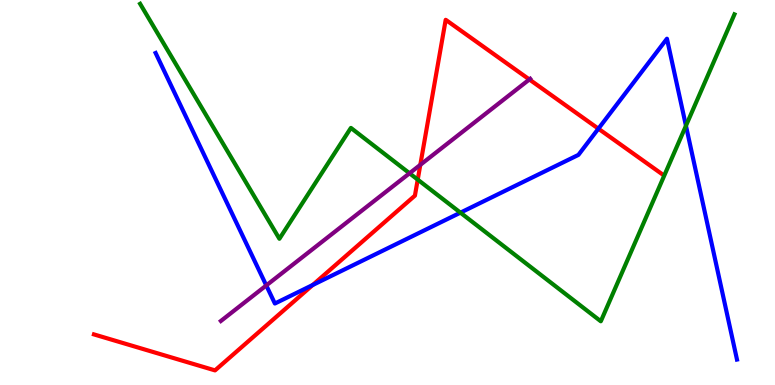[{'lines': ['blue', 'red'], 'intersections': [{'x': 4.03, 'y': 2.6}, {'x': 7.72, 'y': 6.66}]}, {'lines': ['green', 'red'], 'intersections': [{'x': 5.39, 'y': 5.33}]}, {'lines': ['purple', 'red'], 'intersections': [{'x': 5.42, 'y': 5.72}, {'x': 6.83, 'y': 7.94}]}, {'lines': ['blue', 'green'], 'intersections': [{'x': 5.94, 'y': 4.48}, {'x': 8.85, 'y': 6.73}]}, {'lines': ['blue', 'purple'], 'intersections': [{'x': 3.44, 'y': 2.59}]}, {'lines': ['green', 'purple'], 'intersections': [{'x': 5.28, 'y': 5.5}]}]